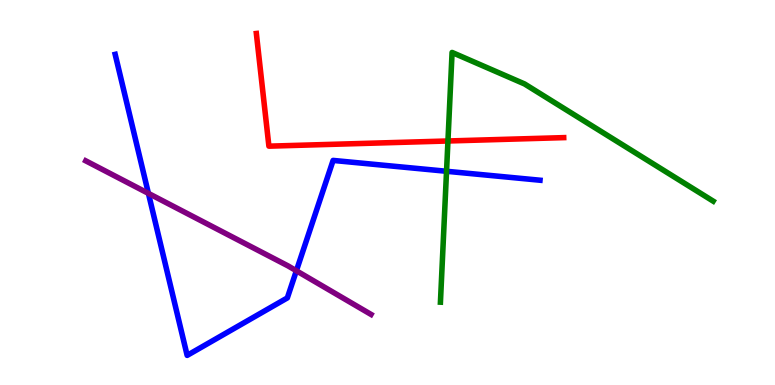[{'lines': ['blue', 'red'], 'intersections': []}, {'lines': ['green', 'red'], 'intersections': [{'x': 5.78, 'y': 6.34}]}, {'lines': ['purple', 'red'], 'intersections': []}, {'lines': ['blue', 'green'], 'intersections': [{'x': 5.76, 'y': 5.55}]}, {'lines': ['blue', 'purple'], 'intersections': [{'x': 1.92, 'y': 4.98}, {'x': 3.82, 'y': 2.97}]}, {'lines': ['green', 'purple'], 'intersections': []}]